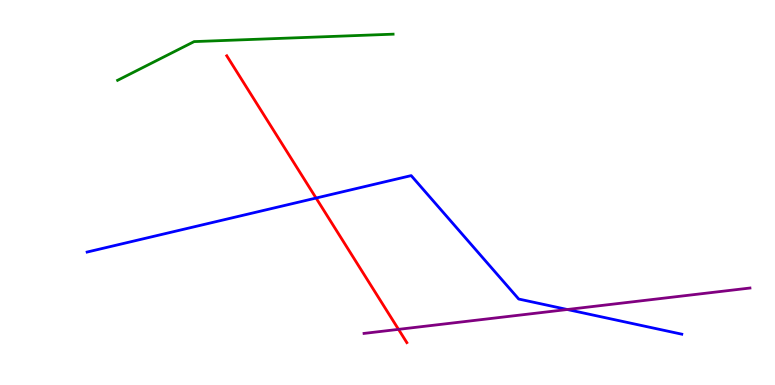[{'lines': ['blue', 'red'], 'intersections': [{'x': 4.08, 'y': 4.86}]}, {'lines': ['green', 'red'], 'intersections': []}, {'lines': ['purple', 'red'], 'intersections': [{'x': 5.14, 'y': 1.45}]}, {'lines': ['blue', 'green'], 'intersections': []}, {'lines': ['blue', 'purple'], 'intersections': [{'x': 7.32, 'y': 1.96}]}, {'lines': ['green', 'purple'], 'intersections': []}]